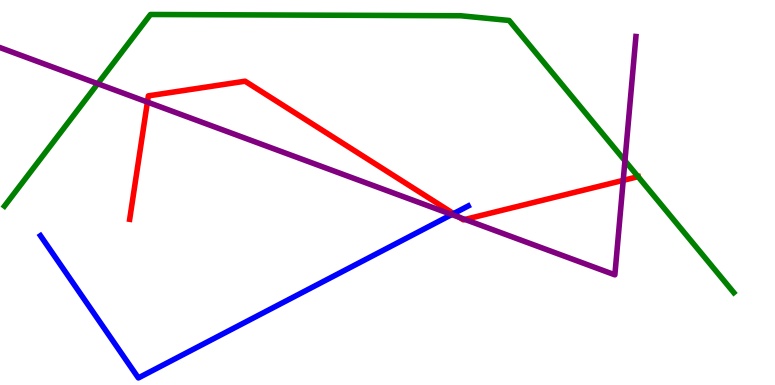[{'lines': ['blue', 'red'], 'intersections': [{'x': 5.85, 'y': 4.45}]}, {'lines': ['green', 'red'], 'intersections': [{'x': 8.23, 'y': 5.41}]}, {'lines': ['purple', 'red'], 'intersections': [{'x': 1.9, 'y': 7.35}, {'x': 5.93, 'y': 4.35}, {'x': 6.0, 'y': 4.3}, {'x': 8.04, 'y': 5.32}]}, {'lines': ['blue', 'green'], 'intersections': []}, {'lines': ['blue', 'purple'], 'intersections': [{'x': 5.83, 'y': 4.43}]}, {'lines': ['green', 'purple'], 'intersections': [{'x': 1.26, 'y': 7.83}, {'x': 8.06, 'y': 5.82}]}]